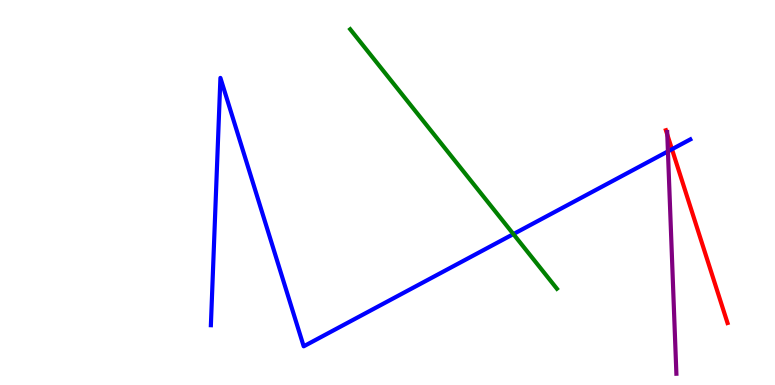[{'lines': ['blue', 'red'], 'intersections': [{'x': 8.67, 'y': 6.12}]}, {'lines': ['green', 'red'], 'intersections': []}, {'lines': ['purple', 'red'], 'intersections': [{'x': 8.61, 'y': 6.5}]}, {'lines': ['blue', 'green'], 'intersections': [{'x': 6.62, 'y': 3.92}]}, {'lines': ['blue', 'purple'], 'intersections': [{'x': 8.62, 'y': 6.07}]}, {'lines': ['green', 'purple'], 'intersections': []}]